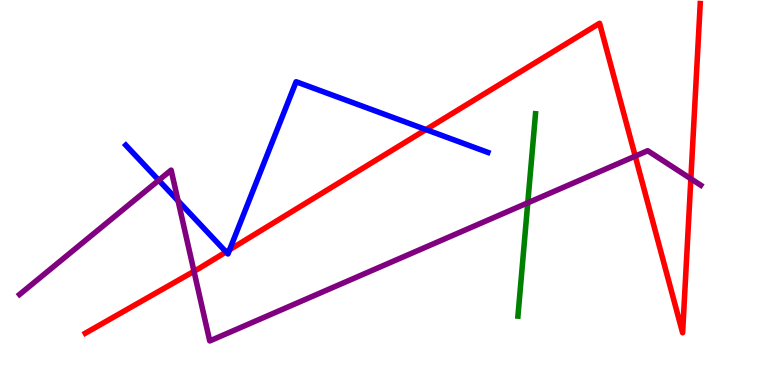[{'lines': ['blue', 'red'], 'intersections': [{'x': 2.92, 'y': 3.46}, {'x': 2.96, 'y': 3.51}, {'x': 5.5, 'y': 6.63}]}, {'lines': ['green', 'red'], 'intersections': []}, {'lines': ['purple', 'red'], 'intersections': [{'x': 2.5, 'y': 2.95}, {'x': 8.2, 'y': 5.94}, {'x': 8.91, 'y': 5.36}]}, {'lines': ['blue', 'green'], 'intersections': []}, {'lines': ['blue', 'purple'], 'intersections': [{'x': 2.05, 'y': 5.32}, {'x': 2.3, 'y': 4.78}]}, {'lines': ['green', 'purple'], 'intersections': [{'x': 6.81, 'y': 4.73}]}]